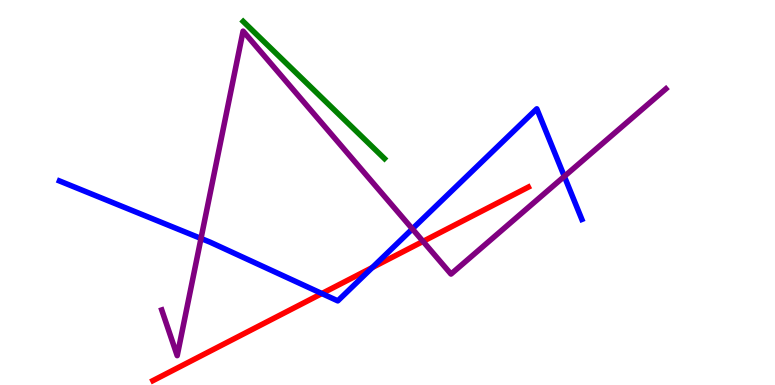[{'lines': ['blue', 'red'], 'intersections': [{'x': 4.15, 'y': 2.38}, {'x': 4.8, 'y': 3.05}]}, {'lines': ['green', 'red'], 'intersections': []}, {'lines': ['purple', 'red'], 'intersections': [{'x': 5.46, 'y': 3.73}]}, {'lines': ['blue', 'green'], 'intersections': []}, {'lines': ['blue', 'purple'], 'intersections': [{'x': 2.59, 'y': 3.81}, {'x': 5.32, 'y': 4.05}, {'x': 7.28, 'y': 5.42}]}, {'lines': ['green', 'purple'], 'intersections': []}]